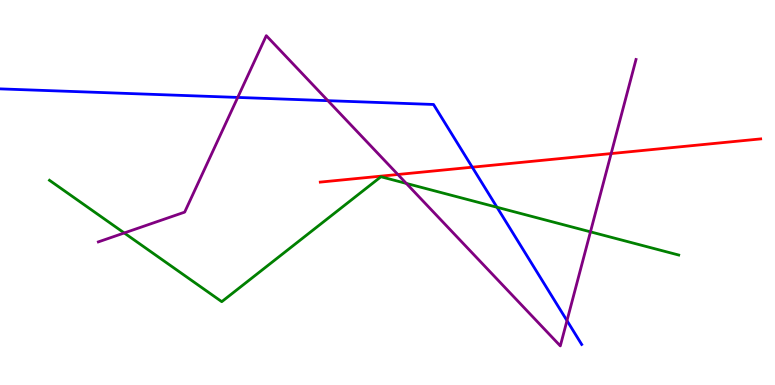[{'lines': ['blue', 'red'], 'intersections': [{'x': 6.09, 'y': 5.66}]}, {'lines': ['green', 'red'], 'intersections': []}, {'lines': ['purple', 'red'], 'intersections': [{'x': 5.13, 'y': 5.47}, {'x': 7.89, 'y': 6.01}]}, {'lines': ['blue', 'green'], 'intersections': [{'x': 6.41, 'y': 4.62}]}, {'lines': ['blue', 'purple'], 'intersections': [{'x': 3.07, 'y': 7.47}, {'x': 4.23, 'y': 7.39}, {'x': 7.32, 'y': 1.67}]}, {'lines': ['green', 'purple'], 'intersections': [{'x': 1.6, 'y': 3.95}, {'x': 5.24, 'y': 5.24}, {'x': 7.62, 'y': 3.98}]}]